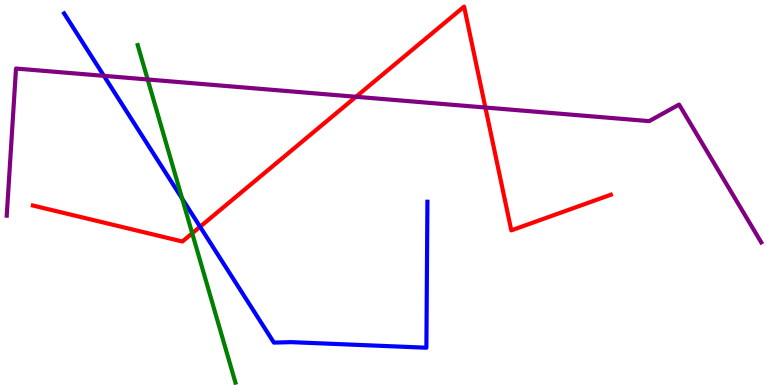[{'lines': ['blue', 'red'], 'intersections': [{'x': 2.58, 'y': 4.11}]}, {'lines': ['green', 'red'], 'intersections': [{'x': 2.48, 'y': 3.94}]}, {'lines': ['purple', 'red'], 'intersections': [{'x': 4.59, 'y': 7.49}, {'x': 6.26, 'y': 7.21}]}, {'lines': ['blue', 'green'], 'intersections': [{'x': 2.35, 'y': 4.84}]}, {'lines': ['blue', 'purple'], 'intersections': [{'x': 1.34, 'y': 8.03}]}, {'lines': ['green', 'purple'], 'intersections': [{'x': 1.91, 'y': 7.94}]}]